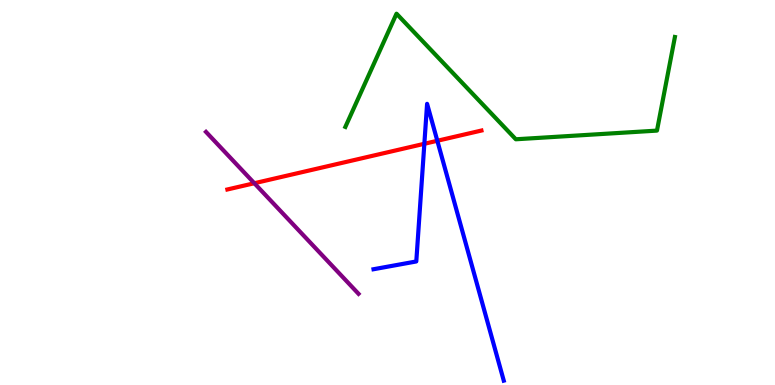[{'lines': ['blue', 'red'], 'intersections': [{'x': 5.48, 'y': 6.27}, {'x': 5.64, 'y': 6.34}]}, {'lines': ['green', 'red'], 'intersections': []}, {'lines': ['purple', 'red'], 'intersections': [{'x': 3.28, 'y': 5.24}]}, {'lines': ['blue', 'green'], 'intersections': []}, {'lines': ['blue', 'purple'], 'intersections': []}, {'lines': ['green', 'purple'], 'intersections': []}]